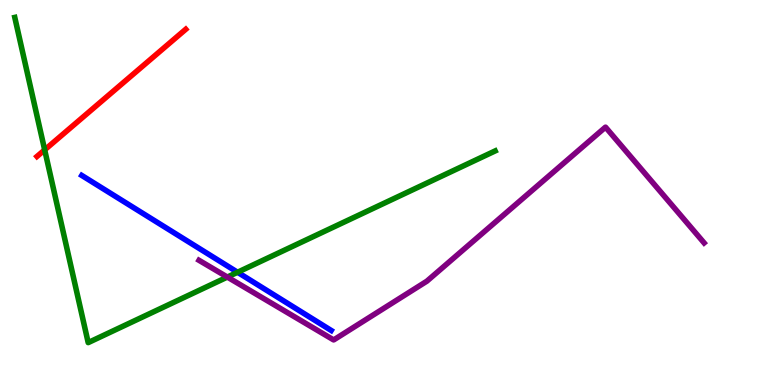[{'lines': ['blue', 'red'], 'intersections': []}, {'lines': ['green', 'red'], 'intersections': [{'x': 0.576, 'y': 6.11}]}, {'lines': ['purple', 'red'], 'intersections': []}, {'lines': ['blue', 'green'], 'intersections': [{'x': 3.07, 'y': 2.93}]}, {'lines': ['blue', 'purple'], 'intersections': []}, {'lines': ['green', 'purple'], 'intersections': [{'x': 2.93, 'y': 2.8}]}]